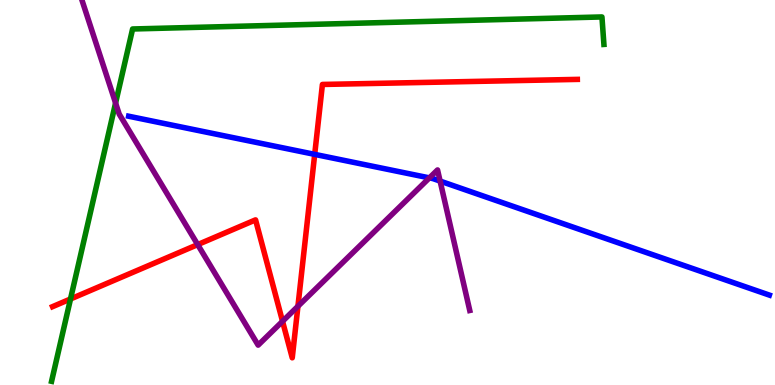[{'lines': ['blue', 'red'], 'intersections': [{'x': 4.06, 'y': 5.99}]}, {'lines': ['green', 'red'], 'intersections': [{'x': 0.91, 'y': 2.23}]}, {'lines': ['purple', 'red'], 'intersections': [{'x': 2.55, 'y': 3.65}, {'x': 3.65, 'y': 1.65}, {'x': 3.84, 'y': 2.05}]}, {'lines': ['blue', 'green'], 'intersections': []}, {'lines': ['blue', 'purple'], 'intersections': [{'x': 5.54, 'y': 5.38}, {'x': 5.68, 'y': 5.3}]}, {'lines': ['green', 'purple'], 'intersections': [{'x': 1.49, 'y': 7.32}]}]